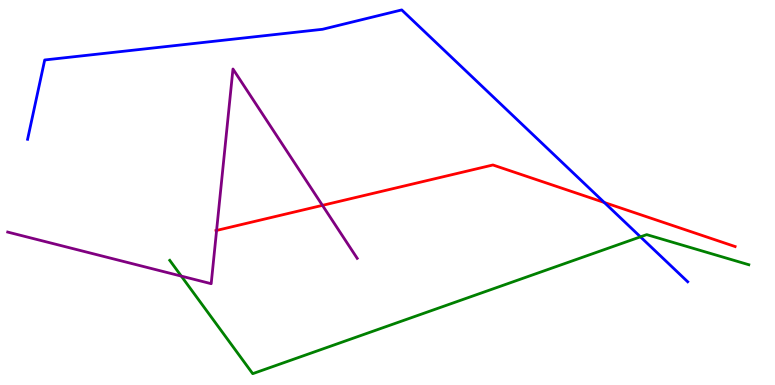[{'lines': ['blue', 'red'], 'intersections': [{'x': 7.8, 'y': 4.74}]}, {'lines': ['green', 'red'], 'intersections': []}, {'lines': ['purple', 'red'], 'intersections': [{'x': 2.79, 'y': 4.01}, {'x': 4.16, 'y': 4.67}]}, {'lines': ['blue', 'green'], 'intersections': [{'x': 8.26, 'y': 3.85}]}, {'lines': ['blue', 'purple'], 'intersections': []}, {'lines': ['green', 'purple'], 'intersections': [{'x': 2.34, 'y': 2.83}]}]